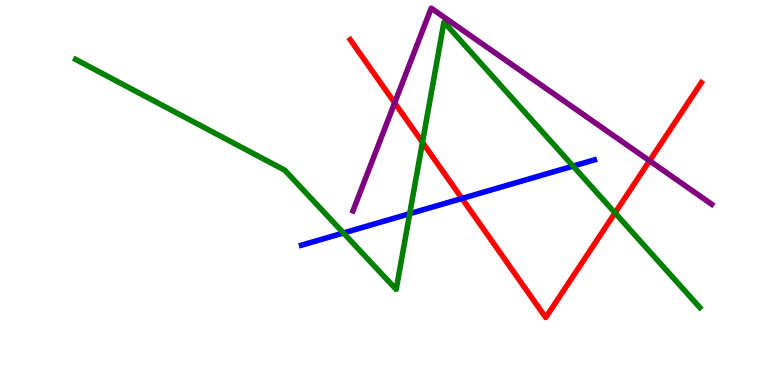[{'lines': ['blue', 'red'], 'intersections': [{'x': 5.96, 'y': 4.85}]}, {'lines': ['green', 'red'], 'intersections': [{'x': 5.45, 'y': 6.3}, {'x': 7.94, 'y': 4.47}]}, {'lines': ['purple', 'red'], 'intersections': [{'x': 5.09, 'y': 7.33}, {'x': 8.38, 'y': 5.82}]}, {'lines': ['blue', 'green'], 'intersections': [{'x': 4.43, 'y': 3.95}, {'x': 5.29, 'y': 4.45}, {'x': 7.39, 'y': 5.69}]}, {'lines': ['blue', 'purple'], 'intersections': []}, {'lines': ['green', 'purple'], 'intersections': []}]